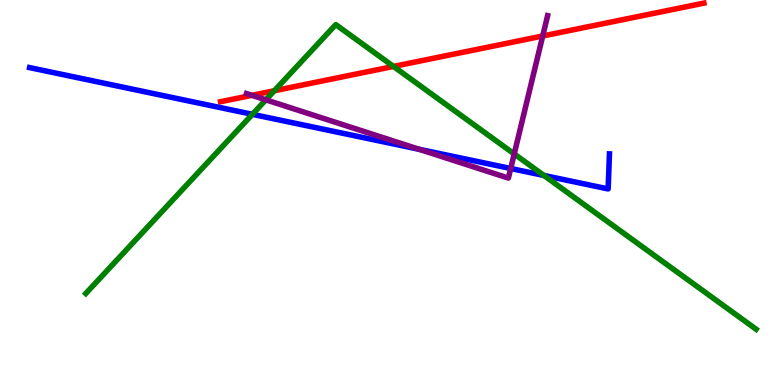[{'lines': ['blue', 'red'], 'intersections': []}, {'lines': ['green', 'red'], 'intersections': [{'x': 3.54, 'y': 7.64}, {'x': 5.08, 'y': 8.27}]}, {'lines': ['purple', 'red'], 'intersections': [{'x': 3.25, 'y': 7.52}, {'x': 7.0, 'y': 9.06}]}, {'lines': ['blue', 'green'], 'intersections': [{'x': 3.26, 'y': 7.03}, {'x': 7.02, 'y': 5.44}]}, {'lines': ['blue', 'purple'], 'intersections': [{'x': 5.41, 'y': 6.12}, {'x': 6.59, 'y': 5.62}]}, {'lines': ['green', 'purple'], 'intersections': [{'x': 3.43, 'y': 7.41}, {'x': 6.64, 'y': 6.0}]}]